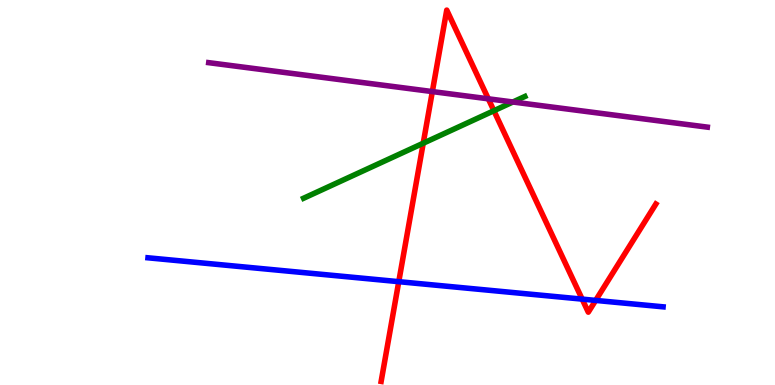[{'lines': ['blue', 'red'], 'intersections': [{'x': 5.15, 'y': 2.68}, {'x': 7.51, 'y': 2.23}, {'x': 7.69, 'y': 2.2}]}, {'lines': ['green', 'red'], 'intersections': [{'x': 5.46, 'y': 6.28}, {'x': 6.37, 'y': 7.12}]}, {'lines': ['purple', 'red'], 'intersections': [{'x': 5.58, 'y': 7.62}, {'x': 6.3, 'y': 7.43}]}, {'lines': ['blue', 'green'], 'intersections': []}, {'lines': ['blue', 'purple'], 'intersections': []}, {'lines': ['green', 'purple'], 'intersections': [{'x': 6.62, 'y': 7.35}]}]